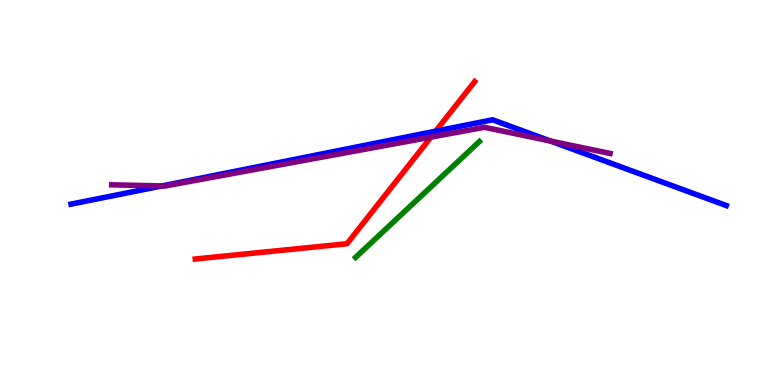[{'lines': ['blue', 'red'], 'intersections': [{'x': 5.62, 'y': 6.59}]}, {'lines': ['green', 'red'], 'intersections': []}, {'lines': ['purple', 'red'], 'intersections': [{'x': 5.56, 'y': 6.44}]}, {'lines': ['blue', 'green'], 'intersections': []}, {'lines': ['blue', 'purple'], 'intersections': [{'x': 2.09, 'y': 5.17}, {'x': 7.1, 'y': 6.34}]}, {'lines': ['green', 'purple'], 'intersections': []}]